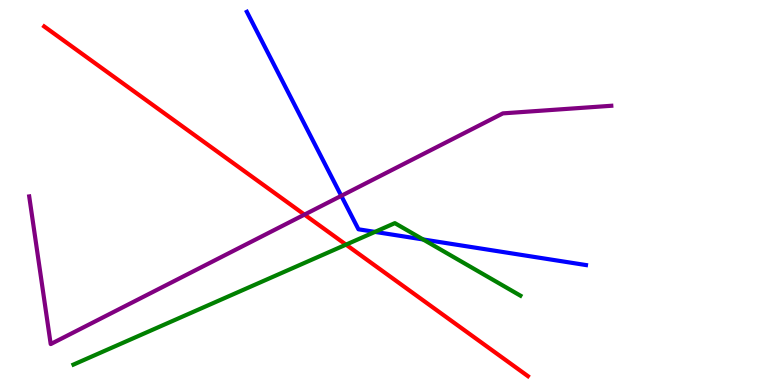[{'lines': ['blue', 'red'], 'intersections': []}, {'lines': ['green', 'red'], 'intersections': [{'x': 4.46, 'y': 3.65}]}, {'lines': ['purple', 'red'], 'intersections': [{'x': 3.93, 'y': 4.43}]}, {'lines': ['blue', 'green'], 'intersections': [{'x': 4.84, 'y': 3.98}, {'x': 5.46, 'y': 3.78}]}, {'lines': ['blue', 'purple'], 'intersections': [{'x': 4.4, 'y': 4.91}]}, {'lines': ['green', 'purple'], 'intersections': []}]